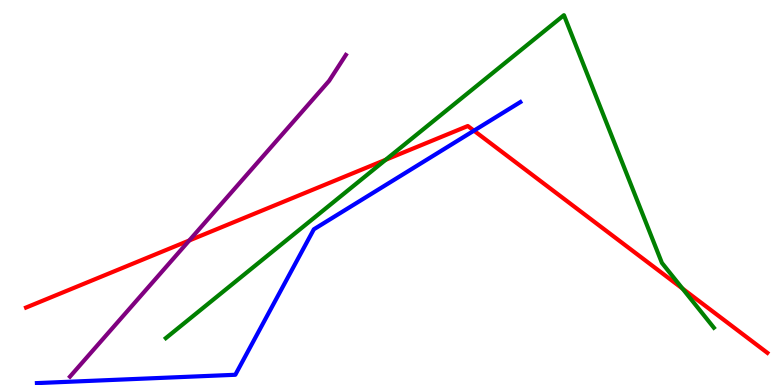[{'lines': ['blue', 'red'], 'intersections': [{'x': 6.12, 'y': 6.61}]}, {'lines': ['green', 'red'], 'intersections': [{'x': 4.98, 'y': 5.85}, {'x': 8.81, 'y': 2.5}]}, {'lines': ['purple', 'red'], 'intersections': [{'x': 2.44, 'y': 3.75}]}, {'lines': ['blue', 'green'], 'intersections': []}, {'lines': ['blue', 'purple'], 'intersections': []}, {'lines': ['green', 'purple'], 'intersections': []}]